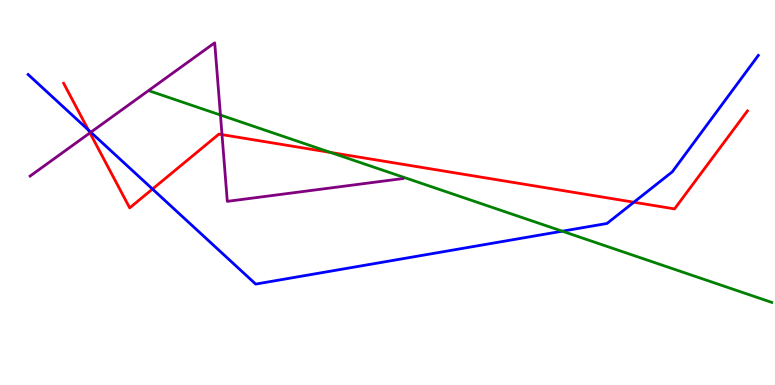[{'lines': ['blue', 'red'], 'intersections': [{'x': 1.14, 'y': 6.62}, {'x': 1.97, 'y': 5.09}, {'x': 8.18, 'y': 4.75}]}, {'lines': ['green', 'red'], 'intersections': [{'x': 4.27, 'y': 6.04}]}, {'lines': ['purple', 'red'], 'intersections': [{'x': 1.16, 'y': 6.55}, {'x': 2.86, 'y': 6.5}]}, {'lines': ['blue', 'green'], 'intersections': [{'x': 7.25, 'y': 4.0}]}, {'lines': ['blue', 'purple'], 'intersections': [{'x': 1.17, 'y': 6.57}]}, {'lines': ['green', 'purple'], 'intersections': [{'x': 2.84, 'y': 7.01}]}]